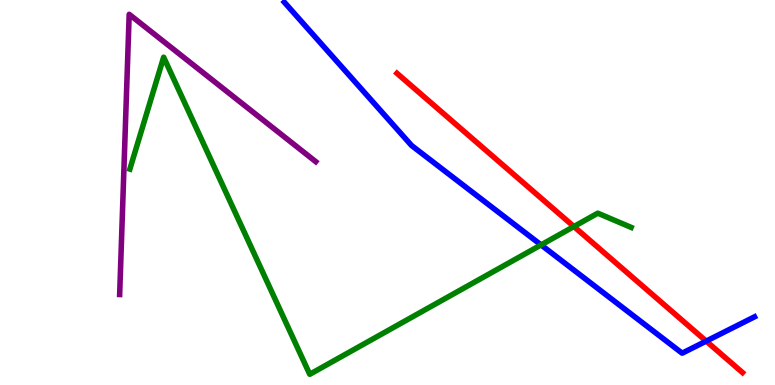[{'lines': ['blue', 'red'], 'intersections': [{'x': 9.11, 'y': 1.14}]}, {'lines': ['green', 'red'], 'intersections': [{'x': 7.41, 'y': 4.12}]}, {'lines': ['purple', 'red'], 'intersections': []}, {'lines': ['blue', 'green'], 'intersections': [{'x': 6.98, 'y': 3.64}]}, {'lines': ['blue', 'purple'], 'intersections': []}, {'lines': ['green', 'purple'], 'intersections': []}]